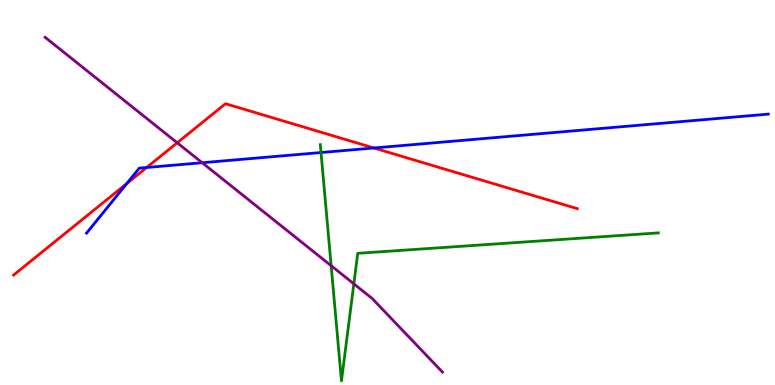[{'lines': ['blue', 'red'], 'intersections': [{'x': 1.64, 'y': 5.23}, {'x': 1.89, 'y': 5.65}, {'x': 4.82, 'y': 6.16}]}, {'lines': ['green', 'red'], 'intersections': []}, {'lines': ['purple', 'red'], 'intersections': [{'x': 2.29, 'y': 6.29}]}, {'lines': ['blue', 'green'], 'intersections': [{'x': 4.14, 'y': 6.04}]}, {'lines': ['blue', 'purple'], 'intersections': [{'x': 2.61, 'y': 5.77}]}, {'lines': ['green', 'purple'], 'intersections': [{'x': 4.27, 'y': 3.1}, {'x': 4.57, 'y': 2.63}]}]